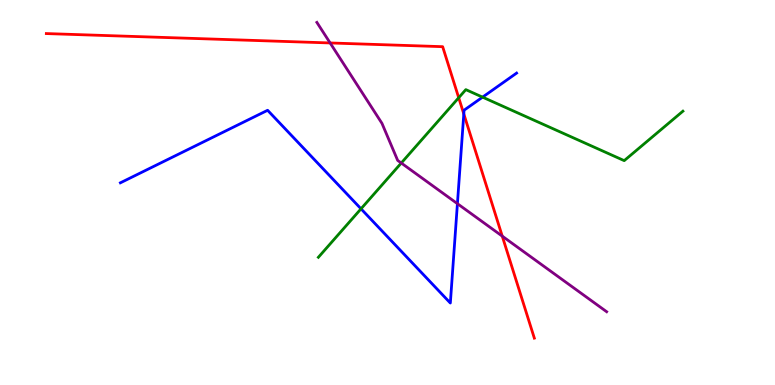[{'lines': ['blue', 'red'], 'intersections': [{'x': 5.98, 'y': 7.04}]}, {'lines': ['green', 'red'], 'intersections': [{'x': 5.92, 'y': 7.46}]}, {'lines': ['purple', 'red'], 'intersections': [{'x': 4.26, 'y': 8.88}, {'x': 6.48, 'y': 3.87}]}, {'lines': ['blue', 'green'], 'intersections': [{'x': 4.66, 'y': 4.58}, {'x': 6.23, 'y': 7.48}]}, {'lines': ['blue', 'purple'], 'intersections': [{'x': 5.9, 'y': 4.71}]}, {'lines': ['green', 'purple'], 'intersections': [{'x': 5.18, 'y': 5.77}]}]